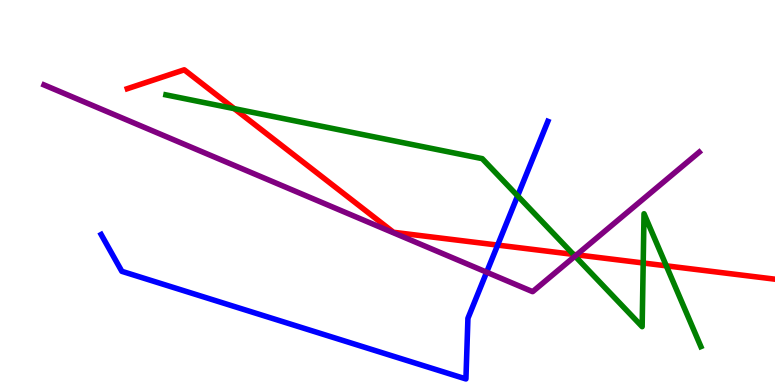[{'lines': ['blue', 'red'], 'intersections': [{'x': 6.42, 'y': 3.63}]}, {'lines': ['green', 'red'], 'intersections': [{'x': 3.02, 'y': 7.18}, {'x': 7.4, 'y': 3.39}, {'x': 8.3, 'y': 3.17}, {'x': 8.6, 'y': 3.1}]}, {'lines': ['purple', 'red'], 'intersections': [{'x': 7.44, 'y': 3.38}]}, {'lines': ['blue', 'green'], 'intersections': [{'x': 6.68, 'y': 4.91}]}, {'lines': ['blue', 'purple'], 'intersections': [{'x': 6.28, 'y': 2.93}]}, {'lines': ['green', 'purple'], 'intersections': [{'x': 7.42, 'y': 3.35}]}]